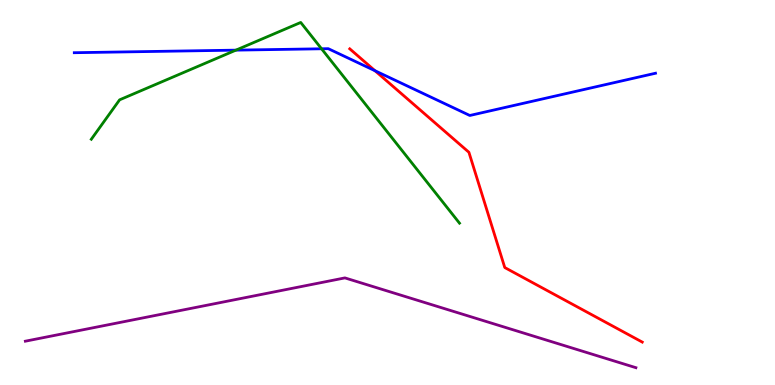[{'lines': ['blue', 'red'], 'intersections': [{'x': 4.84, 'y': 8.16}]}, {'lines': ['green', 'red'], 'intersections': []}, {'lines': ['purple', 'red'], 'intersections': []}, {'lines': ['blue', 'green'], 'intersections': [{'x': 3.04, 'y': 8.7}, {'x': 4.15, 'y': 8.73}]}, {'lines': ['blue', 'purple'], 'intersections': []}, {'lines': ['green', 'purple'], 'intersections': []}]